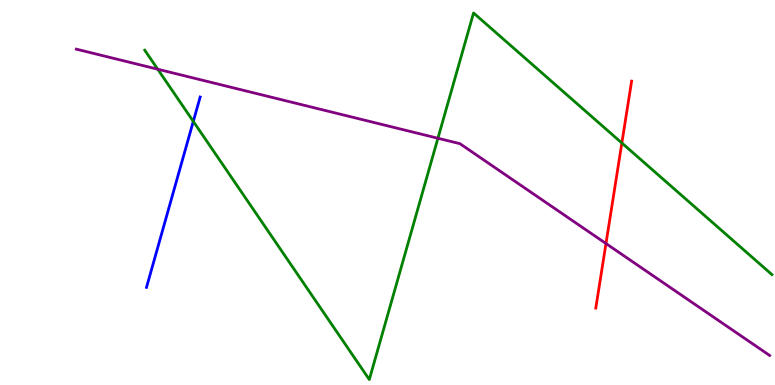[{'lines': ['blue', 'red'], 'intersections': []}, {'lines': ['green', 'red'], 'intersections': [{'x': 8.02, 'y': 6.29}]}, {'lines': ['purple', 'red'], 'intersections': [{'x': 7.82, 'y': 3.67}]}, {'lines': ['blue', 'green'], 'intersections': [{'x': 2.49, 'y': 6.85}]}, {'lines': ['blue', 'purple'], 'intersections': []}, {'lines': ['green', 'purple'], 'intersections': [{'x': 2.04, 'y': 8.2}, {'x': 5.65, 'y': 6.41}]}]